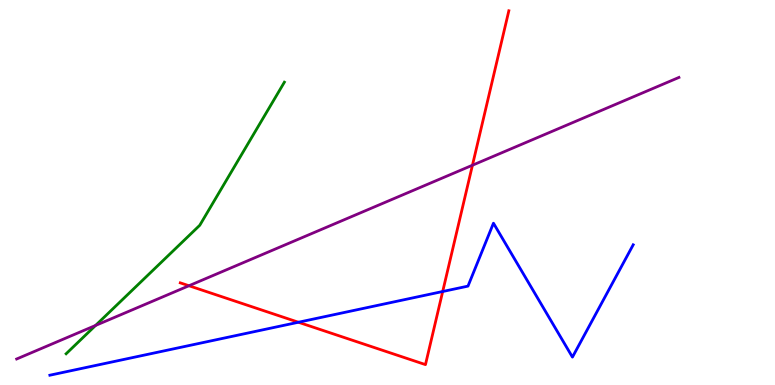[{'lines': ['blue', 'red'], 'intersections': [{'x': 3.85, 'y': 1.63}, {'x': 5.71, 'y': 2.43}]}, {'lines': ['green', 'red'], 'intersections': []}, {'lines': ['purple', 'red'], 'intersections': [{'x': 2.44, 'y': 2.58}, {'x': 6.1, 'y': 5.71}]}, {'lines': ['blue', 'green'], 'intersections': []}, {'lines': ['blue', 'purple'], 'intersections': []}, {'lines': ['green', 'purple'], 'intersections': [{'x': 1.23, 'y': 1.55}]}]